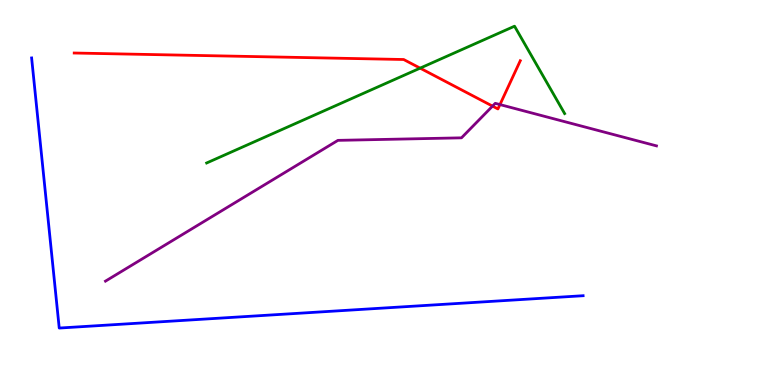[{'lines': ['blue', 'red'], 'intersections': []}, {'lines': ['green', 'red'], 'intersections': [{'x': 5.42, 'y': 8.23}]}, {'lines': ['purple', 'red'], 'intersections': [{'x': 6.36, 'y': 7.24}, {'x': 6.45, 'y': 7.28}]}, {'lines': ['blue', 'green'], 'intersections': []}, {'lines': ['blue', 'purple'], 'intersections': []}, {'lines': ['green', 'purple'], 'intersections': []}]